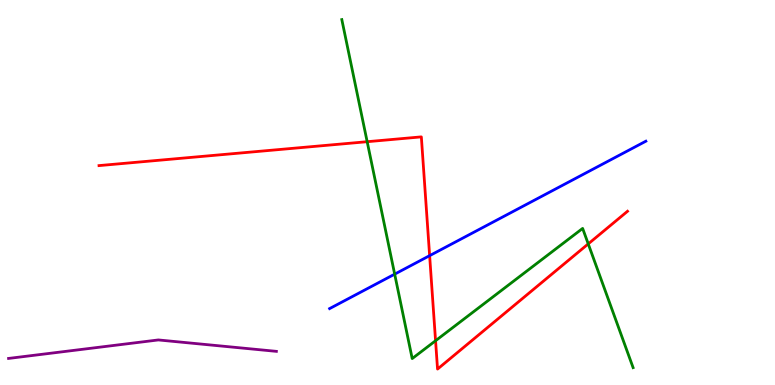[{'lines': ['blue', 'red'], 'intersections': [{'x': 5.54, 'y': 3.36}]}, {'lines': ['green', 'red'], 'intersections': [{'x': 4.74, 'y': 6.32}, {'x': 5.62, 'y': 1.15}, {'x': 7.59, 'y': 3.67}]}, {'lines': ['purple', 'red'], 'intersections': []}, {'lines': ['blue', 'green'], 'intersections': [{'x': 5.09, 'y': 2.88}]}, {'lines': ['blue', 'purple'], 'intersections': []}, {'lines': ['green', 'purple'], 'intersections': []}]